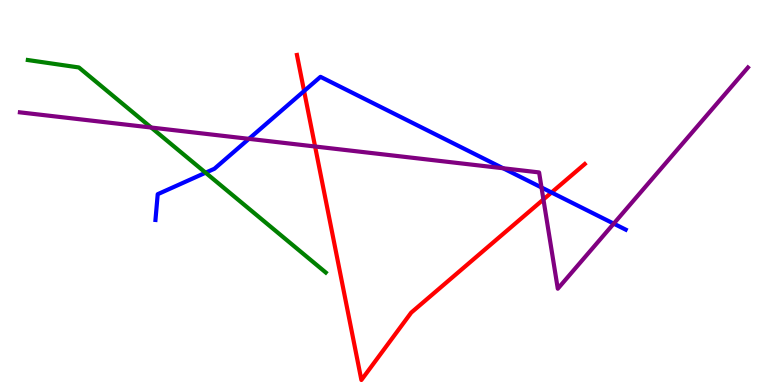[{'lines': ['blue', 'red'], 'intersections': [{'x': 3.92, 'y': 7.64}, {'x': 7.12, 'y': 5.0}]}, {'lines': ['green', 'red'], 'intersections': []}, {'lines': ['purple', 'red'], 'intersections': [{'x': 4.07, 'y': 6.19}, {'x': 7.01, 'y': 4.82}]}, {'lines': ['blue', 'green'], 'intersections': [{'x': 2.65, 'y': 5.51}]}, {'lines': ['blue', 'purple'], 'intersections': [{'x': 3.21, 'y': 6.39}, {'x': 6.49, 'y': 5.63}, {'x': 6.99, 'y': 5.13}, {'x': 7.92, 'y': 4.19}]}, {'lines': ['green', 'purple'], 'intersections': [{'x': 1.95, 'y': 6.69}]}]